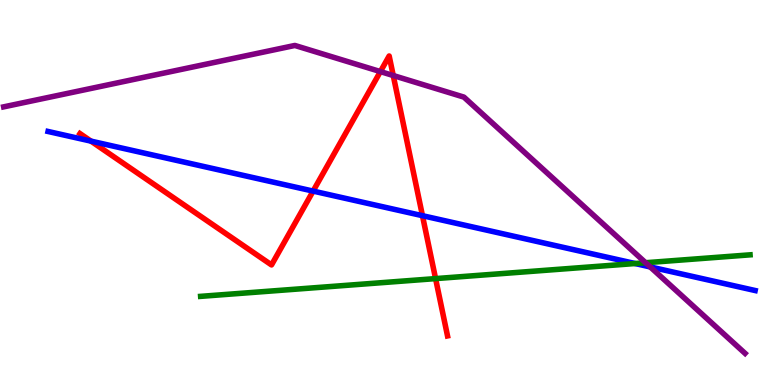[{'lines': ['blue', 'red'], 'intersections': [{'x': 1.17, 'y': 6.33}, {'x': 4.04, 'y': 5.04}, {'x': 5.45, 'y': 4.4}]}, {'lines': ['green', 'red'], 'intersections': [{'x': 5.62, 'y': 2.76}]}, {'lines': ['purple', 'red'], 'intersections': [{'x': 4.91, 'y': 8.14}, {'x': 5.07, 'y': 8.04}]}, {'lines': ['blue', 'green'], 'intersections': [{'x': 8.2, 'y': 3.16}]}, {'lines': ['blue', 'purple'], 'intersections': [{'x': 8.39, 'y': 3.07}]}, {'lines': ['green', 'purple'], 'intersections': [{'x': 8.33, 'y': 3.18}]}]